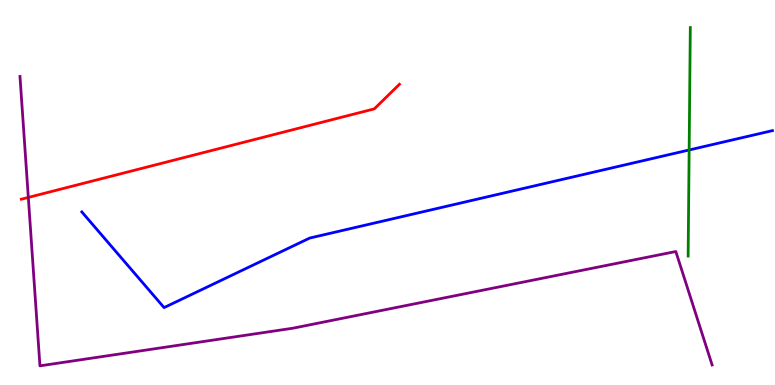[{'lines': ['blue', 'red'], 'intersections': []}, {'lines': ['green', 'red'], 'intersections': []}, {'lines': ['purple', 'red'], 'intersections': [{'x': 0.365, 'y': 4.87}]}, {'lines': ['blue', 'green'], 'intersections': [{'x': 8.89, 'y': 6.1}]}, {'lines': ['blue', 'purple'], 'intersections': []}, {'lines': ['green', 'purple'], 'intersections': []}]